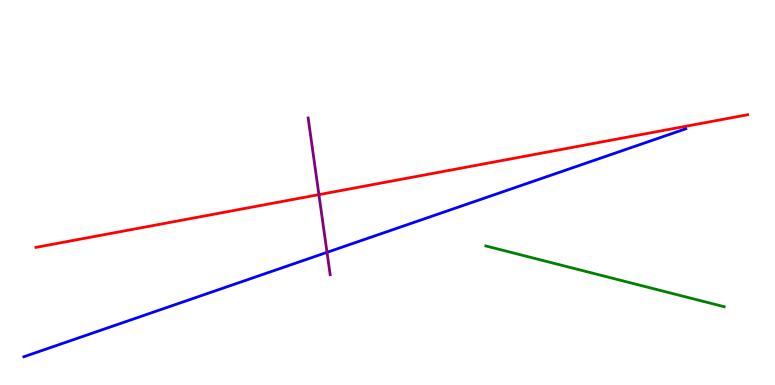[{'lines': ['blue', 'red'], 'intersections': []}, {'lines': ['green', 'red'], 'intersections': []}, {'lines': ['purple', 'red'], 'intersections': [{'x': 4.12, 'y': 4.94}]}, {'lines': ['blue', 'green'], 'intersections': []}, {'lines': ['blue', 'purple'], 'intersections': [{'x': 4.22, 'y': 3.45}]}, {'lines': ['green', 'purple'], 'intersections': []}]